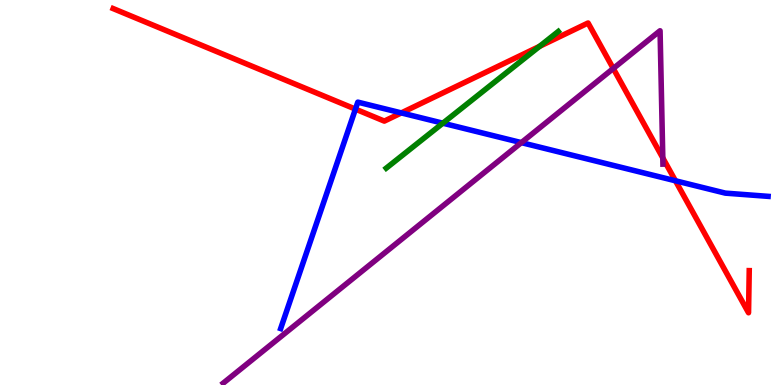[{'lines': ['blue', 'red'], 'intersections': [{'x': 4.59, 'y': 7.17}, {'x': 5.18, 'y': 7.07}, {'x': 8.72, 'y': 5.3}]}, {'lines': ['green', 'red'], 'intersections': [{'x': 6.96, 'y': 8.8}]}, {'lines': ['purple', 'red'], 'intersections': [{'x': 7.91, 'y': 8.22}, {'x': 8.55, 'y': 5.9}]}, {'lines': ['blue', 'green'], 'intersections': [{'x': 5.71, 'y': 6.8}]}, {'lines': ['blue', 'purple'], 'intersections': [{'x': 6.73, 'y': 6.3}]}, {'lines': ['green', 'purple'], 'intersections': []}]